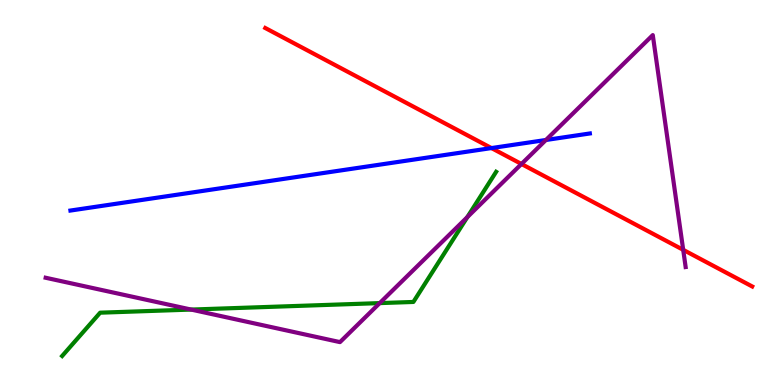[{'lines': ['blue', 'red'], 'intersections': [{'x': 6.34, 'y': 6.15}]}, {'lines': ['green', 'red'], 'intersections': []}, {'lines': ['purple', 'red'], 'intersections': [{'x': 6.73, 'y': 5.74}, {'x': 8.82, 'y': 3.51}]}, {'lines': ['blue', 'green'], 'intersections': []}, {'lines': ['blue', 'purple'], 'intersections': [{'x': 7.04, 'y': 6.36}]}, {'lines': ['green', 'purple'], 'intersections': [{'x': 2.47, 'y': 1.96}, {'x': 4.9, 'y': 2.13}, {'x': 6.03, 'y': 4.36}]}]